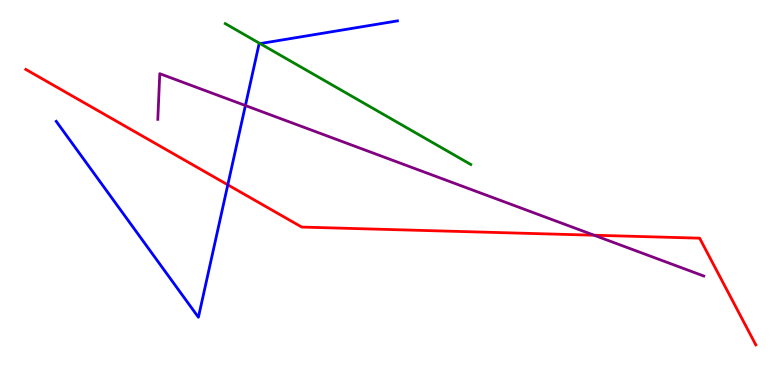[{'lines': ['blue', 'red'], 'intersections': [{'x': 2.94, 'y': 5.2}]}, {'lines': ['green', 'red'], 'intersections': []}, {'lines': ['purple', 'red'], 'intersections': [{'x': 7.67, 'y': 3.89}]}, {'lines': ['blue', 'green'], 'intersections': [{'x': 3.36, 'y': 8.87}]}, {'lines': ['blue', 'purple'], 'intersections': [{'x': 3.17, 'y': 7.26}]}, {'lines': ['green', 'purple'], 'intersections': []}]